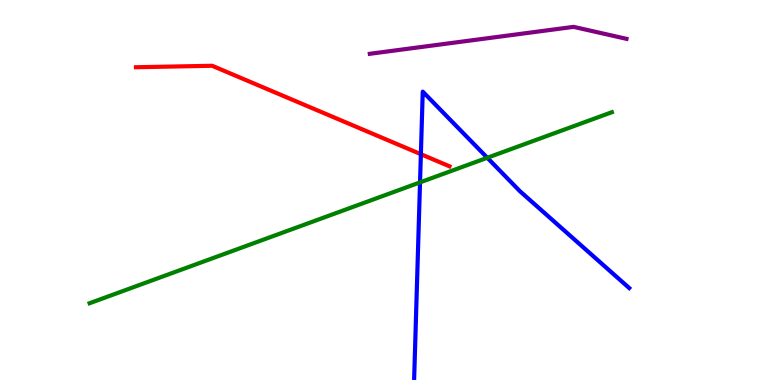[{'lines': ['blue', 'red'], 'intersections': [{'x': 5.43, 'y': 6.0}]}, {'lines': ['green', 'red'], 'intersections': []}, {'lines': ['purple', 'red'], 'intersections': []}, {'lines': ['blue', 'green'], 'intersections': [{'x': 5.42, 'y': 5.26}, {'x': 6.29, 'y': 5.9}]}, {'lines': ['blue', 'purple'], 'intersections': []}, {'lines': ['green', 'purple'], 'intersections': []}]